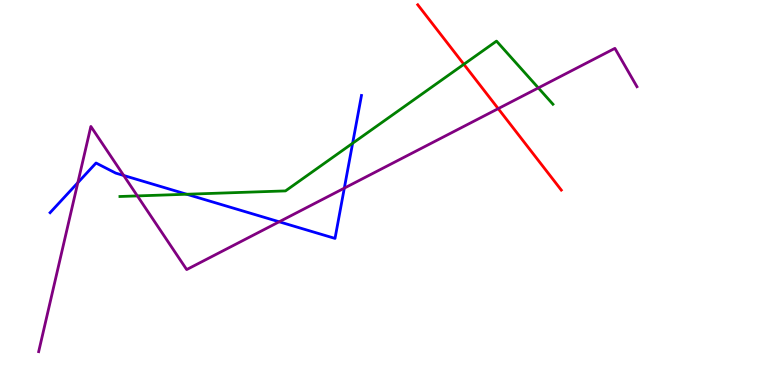[{'lines': ['blue', 'red'], 'intersections': []}, {'lines': ['green', 'red'], 'intersections': [{'x': 5.99, 'y': 8.33}]}, {'lines': ['purple', 'red'], 'intersections': [{'x': 6.43, 'y': 7.18}]}, {'lines': ['blue', 'green'], 'intersections': [{'x': 2.41, 'y': 4.95}, {'x': 4.55, 'y': 6.28}]}, {'lines': ['blue', 'purple'], 'intersections': [{'x': 1.0, 'y': 5.25}, {'x': 1.6, 'y': 5.44}, {'x': 3.6, 'y': 4.24}, {'x': 4.44, 'y': 5.11}]}, {'lines': ['green', 'purple'], 'intersections': [{'x': 1.77, 'y': 4.91}, {'x': 6.95, 'y': 7.72}]}]